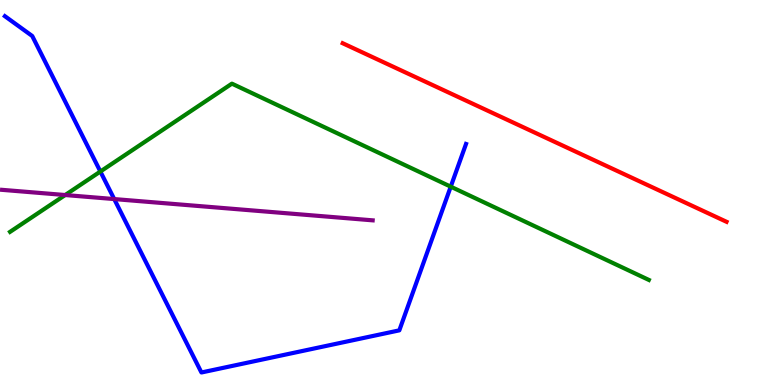[{'lines': ['blue', 'red'], 'intersections': []}, {'lines': ['green', 'red'], 'intersections': []}, {'lines': ['purple', 'red'], 'intersections': []}, {'lines': ['blue', 'green'], 'intersections': [{'x': 1.3, 'y': 5.54}, {'x': 5.82, 'y': 5.15}]}, {'lines': ['blue', 'purple'], 'intersections': [{'x': 1.47, 'y': 4.83}]}, {'lines': ['green', 'purple'], 'intersections': [{'x': 0.841, 'y': 4.93}]}]